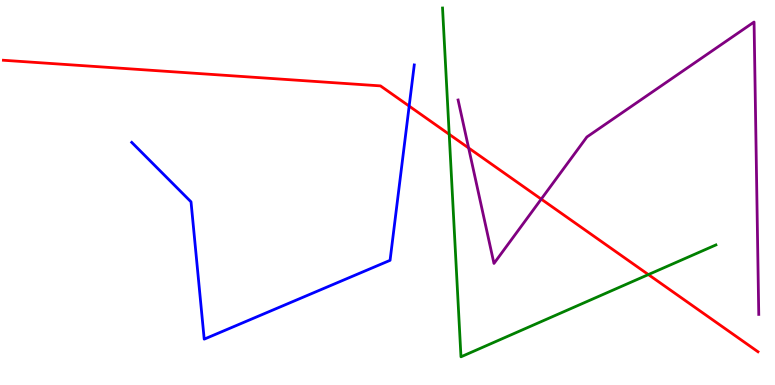[{'lines': ['blue', 'red'], 'intersections': [{'x': 5.28, 'y': 7.24}]}, {'lines': ['green', 'red'], 'intersections': [{'x': 5.8, 'y': 6.51}, {'x': 8.37, 'y': 2.87}]}, {'lines': ['purple', 'red'], 'intersections': [{'x': 6.05, 'y': 6.16}, {'x': 6.98, 'y': 4.83}]}, {'lines': ['blue', 'green'], 'intersections': []}, {'lines': ['blue', 'purple'], 'intersections': []}, {'lines': ['green', 'purple'], 'intersections': []}]